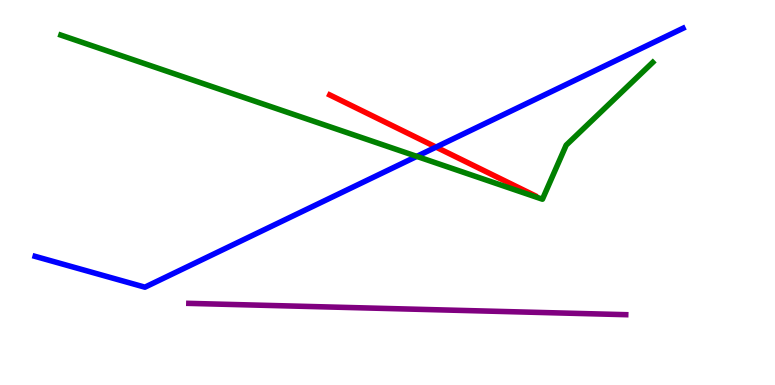[{'lines': ['blue', 'red'], 'intersections': [{'x': 5.63, 'y': 6.18}]}, {'lines': ['green', 'red'], 'intersections': []}, {'lines': ['purple', 'red'], 'intersections': []}, {'lines': ['blue', 'green'], 'intersections': [{'x': 5.38, 'y': 5.94}]}, {'lines': ['blue', 'purple'], 'intersections': []}, {'lines': ['green', 'purple'], 'intersections': []}]